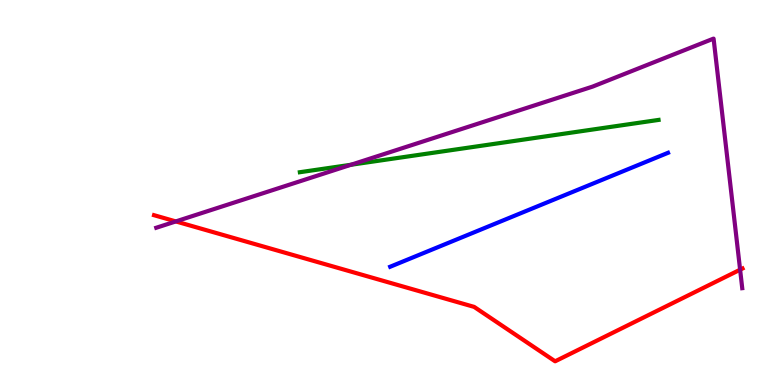[{'lines': ['blue', 'red'], 'intersections': []}, {'lines': ['green', 'red'], 'intersections': []}, {'lines': ['purple', 'red'], 'intersections': [{'x': 2.27, 'y': 4.25}, {'x': 9.55, 'y': 2.99}]}, {'lines': ['blue', 'green'], 'intersections': []}, {'lines': ['blue', 'purple'], 'intersections': []}, {'lines': ['green', 'purple'], 'intersections': [{'x': 4.53, 'y': 5.72}]}]